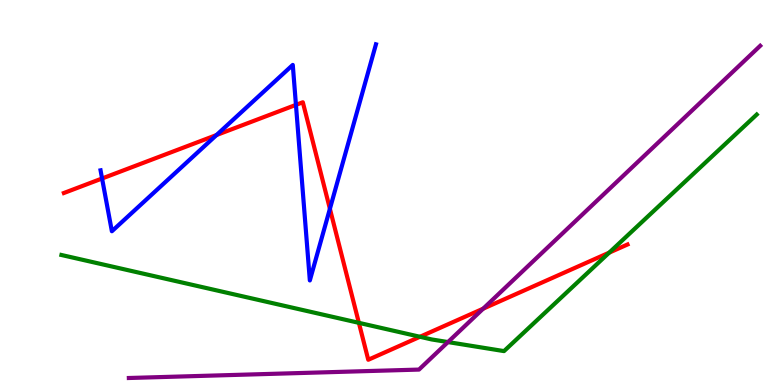[{'lines': ['blue', 'red'], 'intersections': [{'x': 1.32, 'y': 5.36}, {'x': 2.79, 'y': 6.49}, {'x': 3.82, 'y': 7.28}, {'x': 4.26, 'y': 4.58}]}, {'lines': ['green', 'red'], 'intersections': [{'x': 4.63, 'y': 1.61}, {'x': 5.42, 'y': 1.25}, {'x': 7.86, 'y': 3.44}]}, {'lines': ['purple', 'red'], 'intersections': [{'x': 6.23, 'y': 1.98}]}, {'lines': ['blue', 'green'], 'intersections': []}, {'lines': ['blue', 'purple'], 'intersections': []}, {'lines': ['green', 'purple'], 'intersections': [{'x': 5.78, 'y': 1.12}]}]